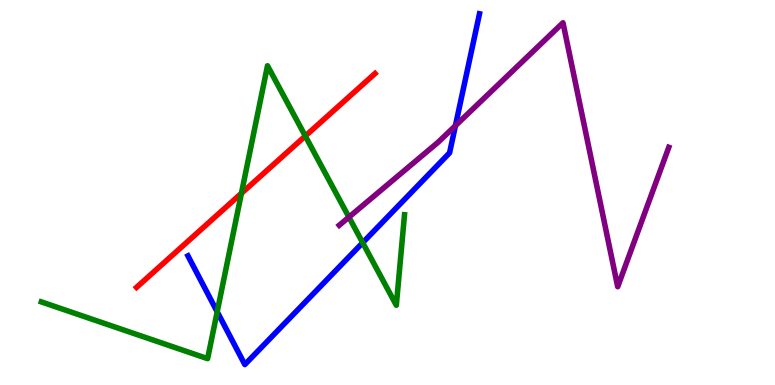[{'lines': ['blue', 'red'], 'intersections': []}, {'lines': ['green', 'red'], 'intersections': [{'x': 3.12, 'y': 4.98}, {'x': 3.94, 'y': 6.47}]}, {'lines': ['purple', 'red'], 'intersections': []}, {'lines': ['blue', 'green'], 'intersections': [{'x': 2.8, 'y': 1.9}, {'x': 4.68, 'y': 3.7}]}, {'lines': ['blue', 'purple'], 'intersections': [{'x': 5.88, 'y': 6.74}]}, {'lines': ['green', 'purple'], 'intersections': [{'x': 4.5, 'y': 4.36}]}]